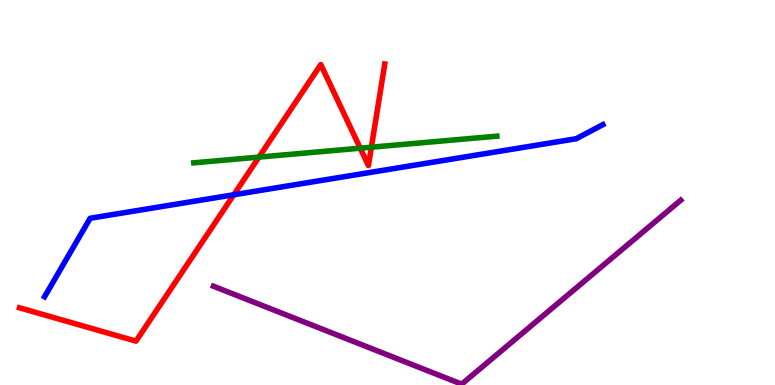[{'lines': ['blue', 'red'], 'intersections': [{'x': 3.02, 'y': 4.94}]}, {'lines': ['green', 'red'], 'intersections': [{'x': 3.34, 'y': 5.92}, {'x': 4.65, 'y': 6.15}, {'x': 4.79, 'y': 6.18}]}, {'lines': ['purple', 'red'], 'intersections': []}, {'lines': ['blue', 'green'], 'intersections': []}, {'lines': ['blue', 'purple'], 'intersections': []}, {'lines': ['green', 'purple'], 'intersections': []}]